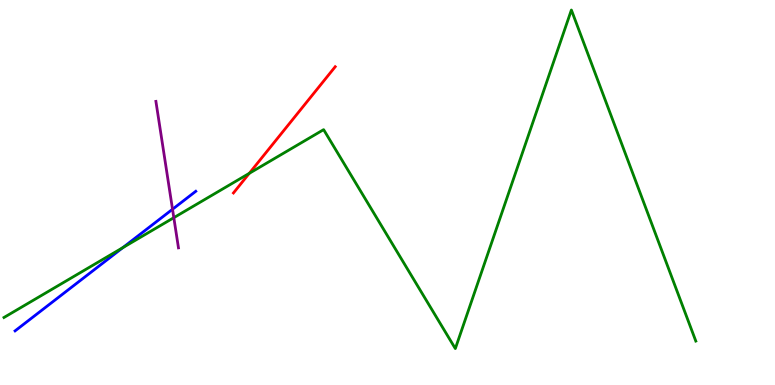[{'lines': ['blue', 'red'], 'intersections': []}, {'lines': ['green', 'red'], 'intersections': [{'x': 3.22, 'y': 5.5}]}, {'lines': ['purple', 'red'], 'intersections': []}, {'lines': ['blue', 'green'], 'intersections': [{'x': 1.58, 'y': 3.57}]}, {'lines': ['blue', 'purple'], 'intersections': [{'x': 2.23, 'y': 4.56}]}, {'lines': ['green', 'purple'], 'intersections': [{'x': 2.24, 'y': 4.35}]}]